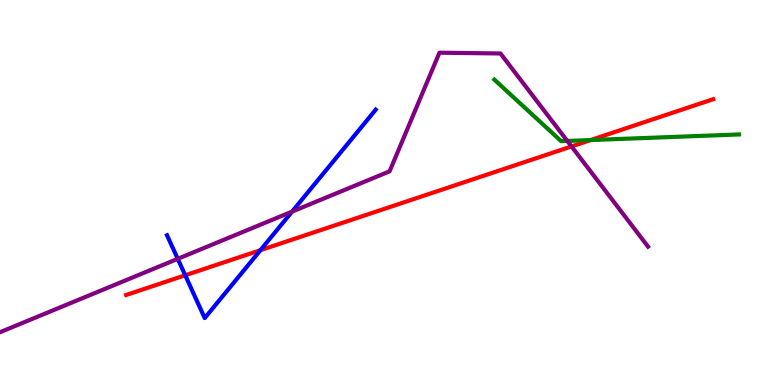[{'lines': ['blue', 'red'], 'intersections': [{'x': 2.39, 'y': 2.85}, {'x': 3.36, 'y': 3.5}]}, {'lines': ['green', 'red'], 'intersections': [{'x': 7.62, 'y': 6.36}]}, {'lines': ['purple', 'red'], 'intersections': [{'x': 7.37, 'y': 6.2}]}, {'lines': ['blue', 'green'], 'intersections': []}, {'lines': ['blue', 'purple'], 'intersections': [{'x': 2.29, 'y': 3.28}, {'x': 3.77, 'y': 4.5}]}, {'lines': ['green', 'purple'], 'intersections': [{'x': 7.32, 'y': 6.34}]}]